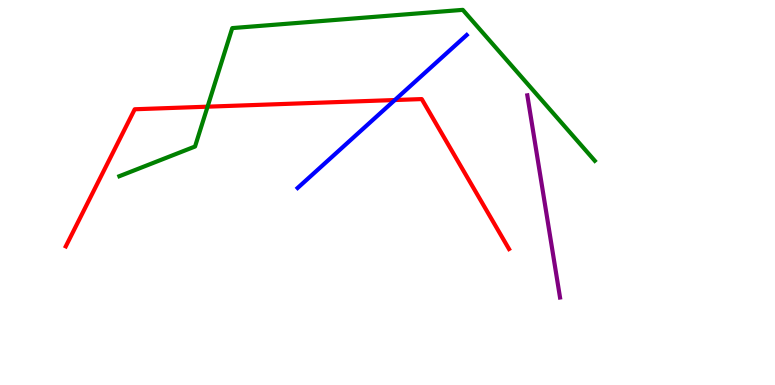[{'lines': ['blue', 'red'], 'intersections': [{'x': 5.09, 'y': 7.4}]}, {'lines': ['green', 'red'], 'intersections': [{'x': 2.68, 'y': 7.23}]}, {'lines': ['purple', 'red'], 'intersections': []}, {'lines': ['blue', 'green'], 'intersections': []}, {'lines': ['blue', 'purple'], 'intersections': []}, {'lines': ['green', 'purple'], 'intersections': []}]